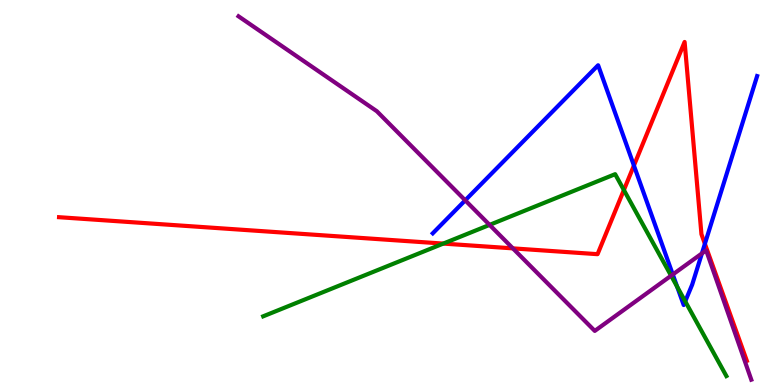[{'lines': ['blue', 'red'], 'intersections': [{'x': 8.18, 'y': 5.7}, {'x': 9.1, 'y': 3.67}]}, {'lines': ['green', 'red'], 'intersections': [{'x': 5.72, 'y': 3.67}, {'x': 8.05, 'y': 5.06}]}, {'lines': ['purple', 'red'], 'intersections': [{'x': 6.62, 'y': 3.55}]}, {'lines': ['blue', 'green'], 'intersections': [{'x': 8.74, 'y': 2.55}, {'x': 8.84, 'y': 2.17}]}, {'lines': ['blue', 'purple'], 'intersections': [{'x': 6.0, 'y': 4.8}, {'x': 8.68, 'y': 2.87}, {'x': 9.06, 'y': 3.42}]}, {'lines': ['green', 'purple'], 'intersections': [{'x': 6.32, 'y': 4.16}, {'x': 8.66, 'y': 2.84}]}]